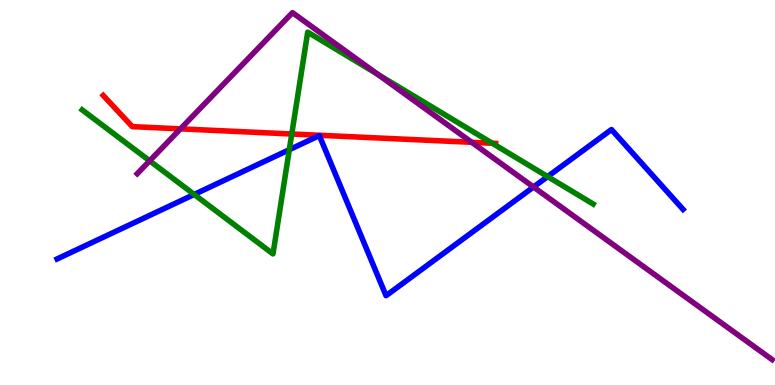[{'lines': ['blue', 'red'], 'intersections': []}, {'lines': ['green', 'red'], 'intersections': [{'x': 3.76, 'y': 6.52}, {'x': 6.35, 'y': 6.28}]}, {'lines': ['purple', 'red'], 'intersections': [{'x': 2.33, 'y': 6.65}, {'x': 6.09, 'y': 6.3}]}, {'lines': ['blue', 'green'], 'intersections': [{'x': 2.51, 'y': 4.95}, {'x': 3.73, 'y': 6.11}, {'x': 7.07, 'y': 5.41}]}, {'lines': ['blue', 'purple'], 'intersections': [{'x': 6.88, 'y': 5.14}]}, {'lines': ['green', 'purple'], 'intersections': [{'x': 1.93, 'y': 5.82}, {'x': 4.87, 'y': 8.07}]}]